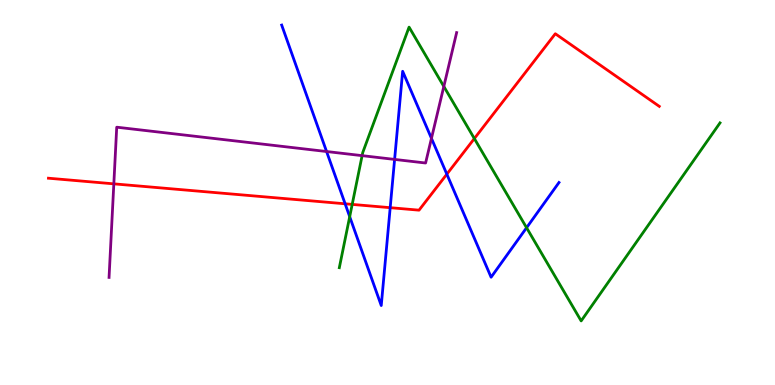[{'lines': ['blue', 'red'], 'intersections': [{'x': 4.45, 'y': 4.71}, {'x': 5.03, 'y': 4.61}, {'x': 5.77, 'y': 5.48}]}, {'lines': ['green', 'red'], 'intersections': [{'x': 4.54, 'y': 4.69}, {'x': 6.12, 'y': 6.4}]}, {'lines': ['purple', 'red'], 'intersections': [{'x': 1.47, 'y': 5.22}]}, {'lines': ['blue', 'green'], 'intersections': [{'x': 4.51, 'y': 4.37}, {'x': 6.79, 'y': 4.09}]}, {'lines': ['blue', 'purple'], 'intersections': [{'x': 4.21, 'y': 6.06}, {'x': 5.09, 'y': 5.86}, {'x': 5.57, 'y': 6.41}]}, {'lines': ['green', 'purple'], 'intersections': [{'x': 4.67, 'y': 5.96}, {'x': 5.73, 'y': 7.75}]}]